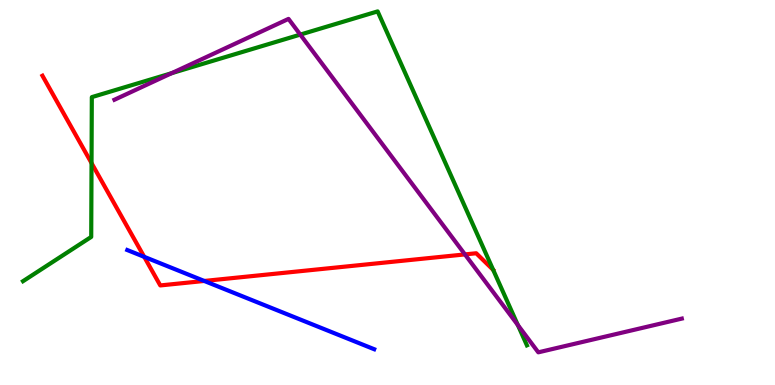[{'lines': ['blue', 'red'], 'intersections': [{'x': 1.86, 'y': 3.33}, {'x': 2.64, 'y': 2.7}]}, {'lines': ['green', 'red'], 'intersections': [{'x': 1.18, 'y': 5.76}, {'x': 6.36, 'y': 2.99}]}, {'lines': ['purple', 'red'], 'intersections': [{'x': 6.0, 'y': 3.39}]}, {'lines': ['blue', 'green'], 'intersections': []}, {'lines': ['blue', 'purple'], 'intersections': []}, {'lines': ['green', 'purple'], 'intersections': [{'x': 2.21, 'y': 8.1}, {'x': 3.87, 'y': 9.1}, {'x': 6.68, 'y': 1.56}]}]